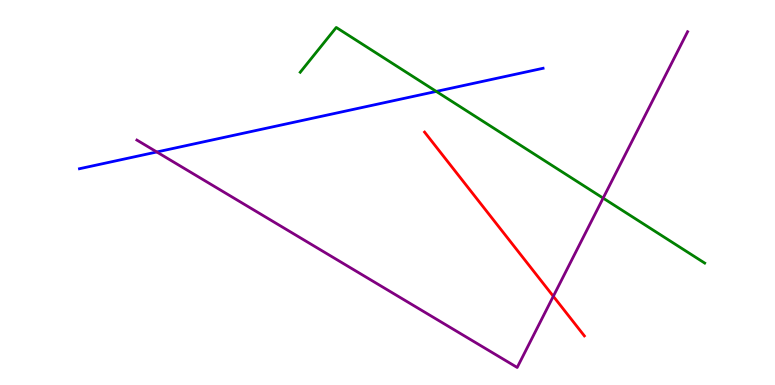[{'lines': ['blue', 'red'], 'intersections': []}, {'lines': ['green', 'red'], 'intersections': []}, {'lines': ['purple', 'red'], 'intersections': [{'x': 7.14, 'y': 2.3}]}, {'lines': ['blue', 'green'], 'intersections': [{'x': 5.63, 'y': 7.63}]}, {'lines': ['blue', 'purple'], 'intersections': [{'x': 2.02, 'y': 6.05}]}, {'lines': ['green', 'purple'], 'intersections': [{'x': 7.78, 'y': 4.85}]}]